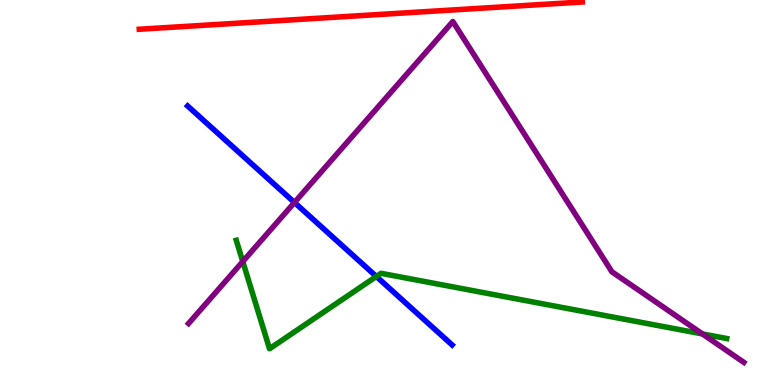[{'lines': ['blue', 'red'], 'intersections': []}, {'lines': ['green', 'red'], 'intersections': []}, {'lines': ['purple', 'red'], 'intersections': []}, {'lines': ['blue', 'green'], 'intersections': [{'x': 4.86, 'y': 2.82}]}, {'lines': ['blue', 'purple'], 'intersections': [{'x': 3.8, 'y': 4.74}]}, {'lines': ['green', 'purple'], 'intersections': [{'x': 3.13, 'y': 3.21}, {'x': 9.06, 'y': 1.33}]}]